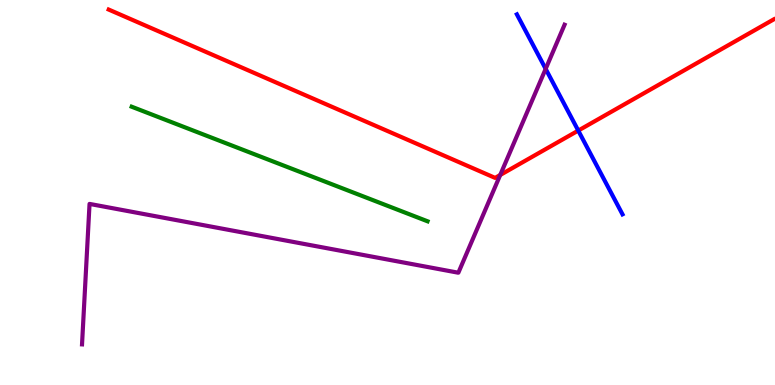[{'lines': ['blue', 'red'], 'intersections': [{'x': 7.46, 'y': 6.61}]}, {'lines': ['green', 'red'], 'intersections': []}, {'lines': ['purple', 'red'], 'intersections': [{'x': 6.45, 'y': 5.45}]}, {'lines': ['blue', 'green'], 'intersections': []}, {'lines': ['blue', 'purple'], 'intersections': [{'x': 7.04, 'y': 8.21}]}, {'lines': ['green', 'purple'], 'intersections': []}]